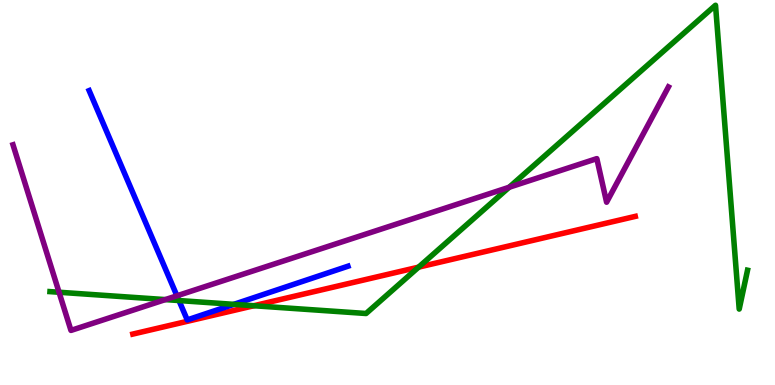[{'lines': ['blue', 'red'], 'intersections': []}, {'lines': ['green', 'red'], 'intersections': [{'x': 3.28, 'y': 2.06}, {'x': 5.4, 'y': 3.06}]}, {'lines': ['purple', 'red'], 'intersections': []}, {'lines': ['blue', 'green'], 'intersections': [{'x': 2.31, 'y': 2.19}, {'x': 3.02, 'y': 2.09}]}, {'lines': ['blue', 'purple'], 'intersections': [{'x': 2.28, 'y': 2.32}]}, {'lines': ['green', 'purple'], 'intersections': [{'x': 0.762, 'y': 2.41}, {'x': 2.13, 'y': 2.22}, {'x': 6.57, 'y': 5.14}]}]